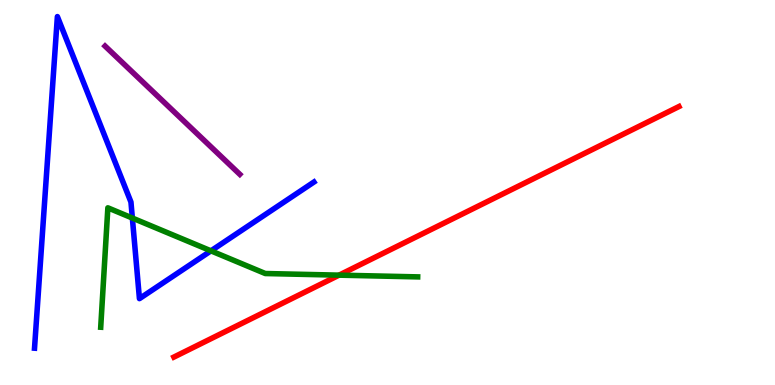[{'lines': ['blue', 'red'], 'intersections': []}, {'lines': ['green', 'red'], 'intersections': [{'x': 4.37, 'y': 2.85}]}, {'lines': ['purple', 'red'], 'intersections': []}, {'lines': ['blue', 'green'], 'intersections': [{'x': 1.71, 'y': 4.34}, {'x': 2.72, 'y': 3.48}]}, {'lines': ['blue', 'purple'], 'intersections': []}, {'lines': ['green', 'purple'], 'intersections': []}]